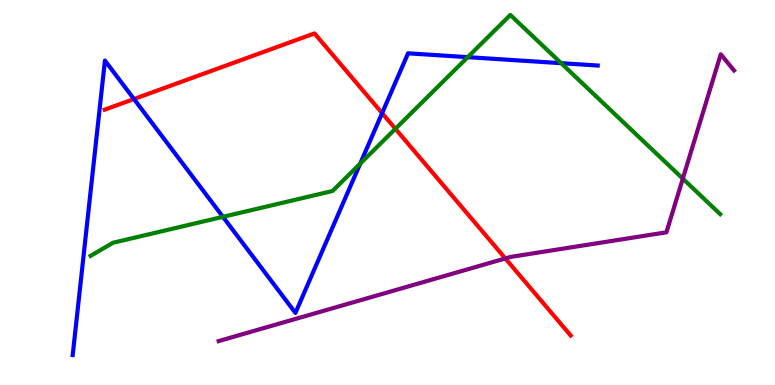[{'lines': ['blue', 'red'], 'intersections': [{'x': 1.73, 'y': 7.43}, {'x': 4.93, 'y': 7.06}]}, {'lines': ['green', 'red'], 'intersections': [{'x': 5.1, 'y': 6.65}]}, {'lines': ['purple', 'red'], 'intersections': [{'x': 6.52, 'y': 3.29}]}, {'lines': ['blue', 'green'], 'intersections': [{'x': 2.88, 'y': 4.37}, {'x': 4.65, 'y': 5.75}, {'x': 6.04, 'y': 8.52}, {'x': 7.24, 'y': 8.36}]}, {'lines': ['blue', 'purple'], 'intersections': []}, {'lines': ['green', 'purple'], 'intersections': [{'x': 8.81, 'y': 5.36}]}]